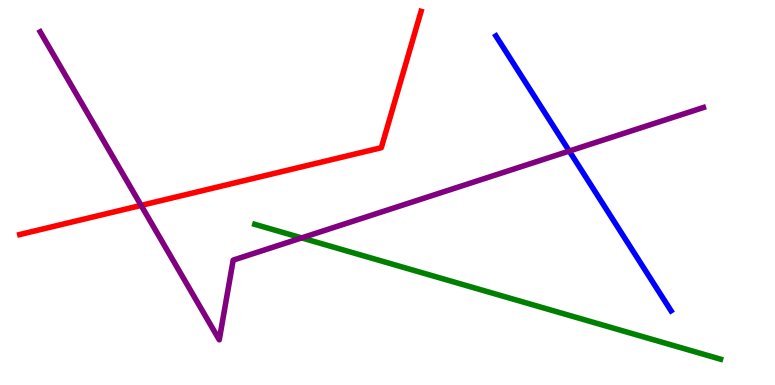[{'lines': ['blue', 'red'], 'intersections': []}, {'lines': ['green', 'red'], 'intersections': []}, {'lines': ['purple', 'red'], 'intersections': [{'x': 1.82, 'y': 4.67}]}, {'lines': ['blue', 'green'], 'intersections': []}, {'lines': ['blue', 'purple'], 'intersections': [{'x': 7.35, 'y': 6.08}]}, {'lines': ['green', 'purple'], 'intersections': [{'x': 3.89, 'y': 3.82}]}]